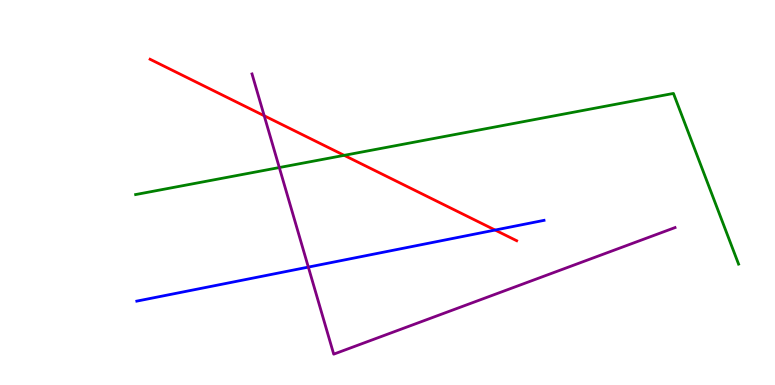[{'lines': ['blue', 'red'], 'intersections': [{'x': 6.39, 'y': 4.02}]}, {'lines': ['green', 'red'], 'intersections': [{'x': 4.44, 'y': 5.97}]}, {'lines': ['purple', 'red'], 'intersections': [{'x': 3.41, 'y': 6.99}]}, {'lines': ['blue', 'green'], 'intersections': []}, {'lines': ['blue', 'purple'], 'intersections': [{'x': 3.98, 'y': 3.06}]}, {'lines': ['green', 'purple'], 'intersections': [{'x': 3.6, 'y': 5.65}]}]